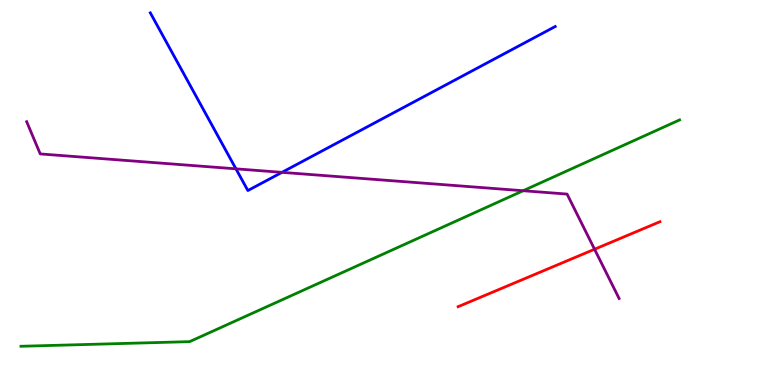[{'lines': ['blue', 'red'], 'intersections': []}, {'lines': ['green', 'red'], 'intersections': []}, {'lines': ['purple', 'red'], 'intersections': [{'x': 7.67, 'y': 3.53}]}, {'lines': ['blue', 'green'], 'intersections': []}, {'lines': ['blue', 'purple'], 'intersections': [{'x': 3.04, 'y': 5.61}, {'x': 3.64, 'y': 5.52}]}, {'lines': ['green', 'purple'], 'intersections': [{'x': 6.75, 'y': 5.05}]}]